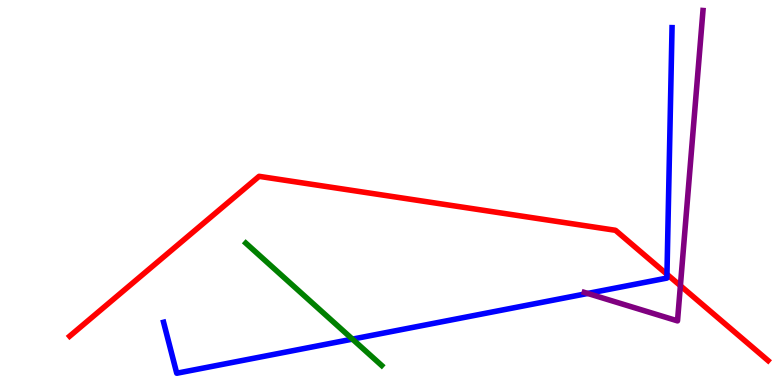[{'lines': ['blue', 'red'], 'intersections': [{'x': 8.61, 'y': 2.88}]}, {'lines': ['green', 'red'], 'intersections': []}, {'lines': ['purple', 'red'], 'intersections': [{'x': 8.78, 'y': 2.58}]}, {'lines': ['blue', 'green'], 'intersections': [{'x': 4.55, 'y': 1.19}]}, {'lines': ['blue', 'purple'], 'intersections': [{'x': 7.58, 'y': 2.38}]}, {'lines': ['green', 'purple'], 'intersections': []}]